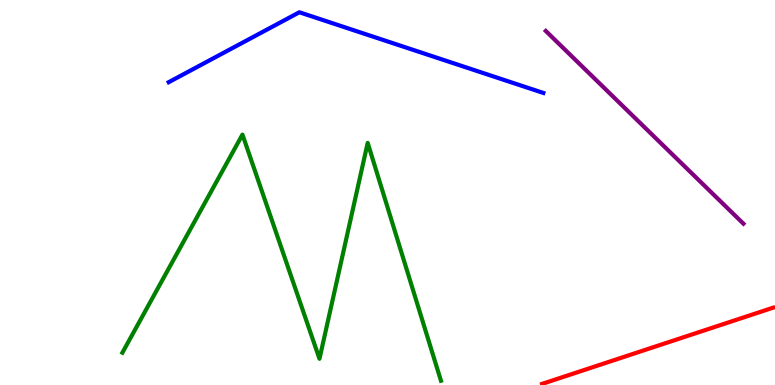[{'lines': ['blue', 'red'], 'intersections': []}, {'lines': ['green', 'red'], 'intersections': []}, {'lines': ['purple', 'red'], 'intersections': []}, {'lines': ['blue', 'green'], 'intersections': []}, {'lines': ['blue', 'purple'], 'intersections': []}, {'lines': ['green', 'purple'], 'intersections': []}]